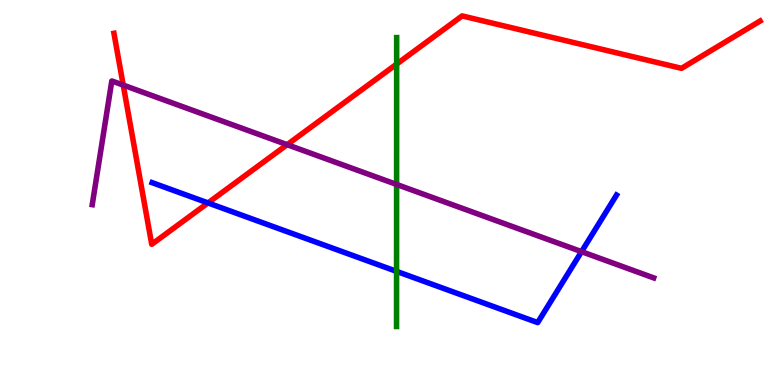[{'lines': ['blue', 'red'], 'intersections': [{'x': 2.68, 'y': 4.73}]}, {'lines': ['green', 'red'], 'intersections': [{'x': 5.12, 'y': 8.34}]}, {'lines': ['purple', 'red'], 'intersections': [{'x': 1.59, 'y': 7.79}, {'x': 3.71, 'y': 6.24}]}, {'lines': ['blue', 'green'], 'intersections': [{'x': 5.12, 'y': 2.95}]}, {'lines': ['blue', 'purple'], 'intersections': [{'x': 7.5, 'y': 3.46}]}, {'lines': ['green', 'purple'], 'intersections': [{'x': 5.12, 'y': 5.21}]}]